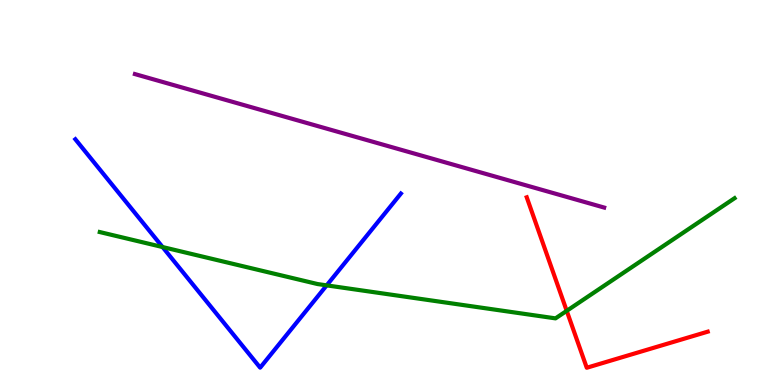[{'lines': ['blue', 'red'], 'intersections': []}, {'lines': ['green', 'red'], 'intersections': [{'x': 7.31, 'y': 1.93}]}, {'lines': ['purple', 'red'], 'intersections': []}, {'lines': ['blue', 'green'], 'intersections': [{'x': 2.1, 'y': 3.58}, {'x': 4.22, 'y': 2.59}]}, {'lines': ['blue', 'purple'], 'intersections': []}, {'lines': ['green', 'purple'], 'intersections': []}]